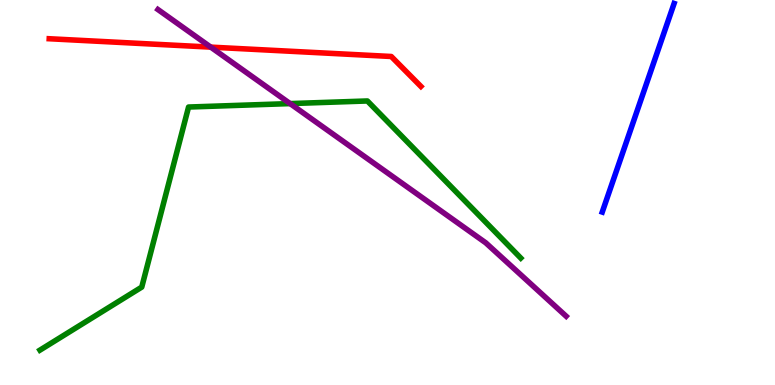[{'lines': ['blue', 'red'], 'intersections': []}, {'lines': ['green', 'red'], 'intersections': []}, {'lines': ['purple', 'red'], 'intersections': [{'x': 2.72, 'y': 8.78}]}, {'lines': ['blue', 'green'], 'intersections': []}, {'lines': ['blue', 'purple'], 'intersections': []}, {'lines': ['green', 'purple'], 'intersections': [{'x': 3.74, 'y': 7.31}]}]